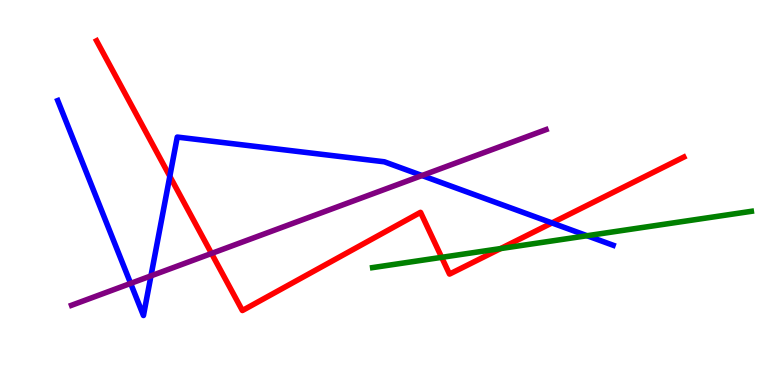[{'lines': ['blue', 'red'], 'intersections': [{'x': 2.19, 'y': 5.42}, {'x': 7.12, 'y': 4.21}]}, {'lines': ['green', 'red'], 'intersections': [{'x': 5.7, 'y': 3.32}, {'x': 6.46, 'y': 3.54}]}, {'lines': ['purple', 'red'], 'intersections': [{'x': 2.73, 'y': 3.42}]}, {'lines': ['blue', 'green'], 'intersections': [{'x': 7.58, 'y': 3.88}]}, {'lines': ['blue', 'purple'], 'intersections': [{'x': 1.69, 'y': 2.64}, {'x': 1.95, 'y': 2.83}, {'x': 5.45, 'y': 5.44}]}, {'lines': ['green', 'purple'], 'intersections': []}]